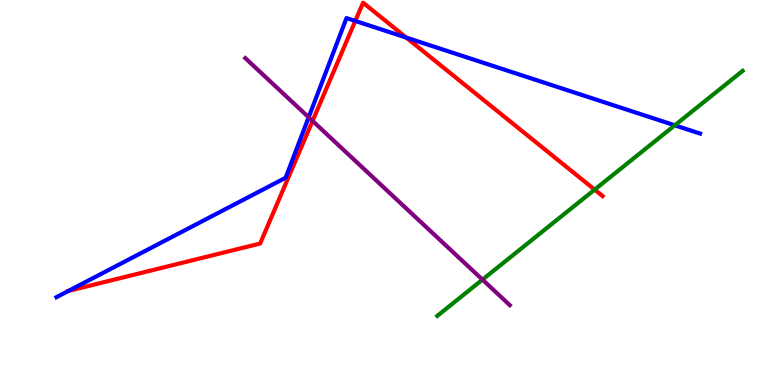[{'lines': ['blue', 'red'], 'intersections': [{'x': 4.58, 'y': 9.46}, {'x': 5.24, 'y': 9.02}]}, {'lines': ['green', 'red'], 'intersections': [{'x': 7.67, 'y': 5.07}]}, {'lines': ['purple', 'red'], 'intersections': [{'x': 4.03, 'y': 6.86}]}, {'lines': ['blue', 'green'], 'intersections': [{'x': 8.71, 'y': 6.75}]}, {'lines': ['blue', 'purple'], 'intersections': [{'x': 3.98, 'y': 6.95}]}, {'lines': ['green', 'purple'], 'intersections': [{'x': 6.23, 'y': 2.74}]}]